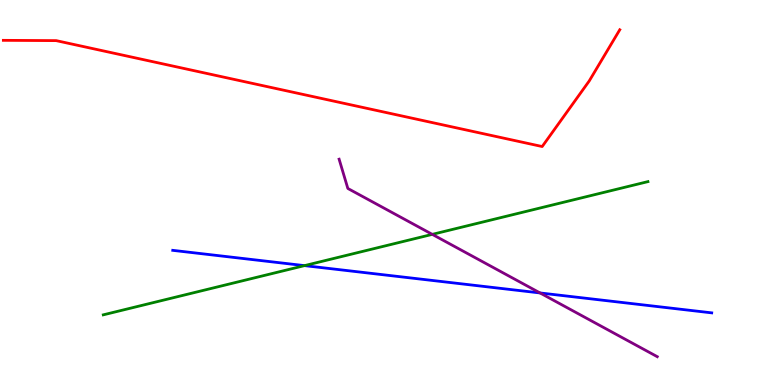[{'lines': ['blue', 'red'], 'intersections': []}, {'lines': ['green', 'red'], 'intersections': []}, {'lines': ['purple', 'red'], 'intersections': []}, {'lines': ['blue', 'green'], 'intersections': [{'x': 3.93, 'y': 3.1}]}, {'lines': ['blue', 'purple'], 'intersections': [{'x': 6.97, 'y': 2.39}]}, {'lines': ['green', 'purple'], 'intersections': [{'x': 5.58, 'y': 3.91}]}]